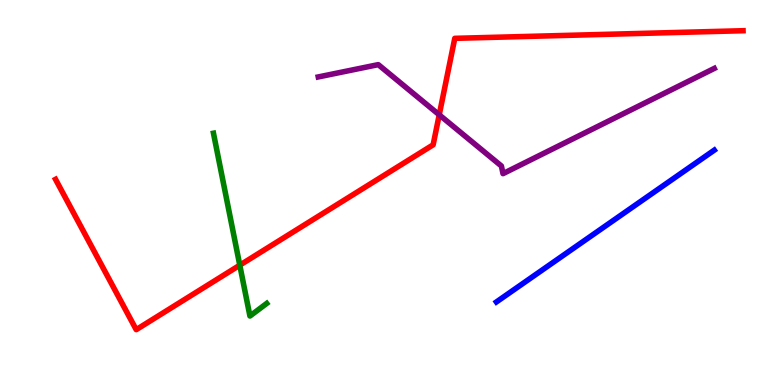[{'lines': ['blue', 'red'], 'intersections': []}, {'lines': ['green', 'red'], 'intersections': [{'x': 3.09, 'y': 3.11}]}, {'lines': ['purple', 'red'], 'intersections': [{'x': 5.67, 'y': 7.02}]}, {'lines': ['blue', 'green'], 'intersections': []}, {'lines': ['blue', 'purple'], 'intersections': []}, {'lines': ['green', 'purple'], 'intersections': []}]